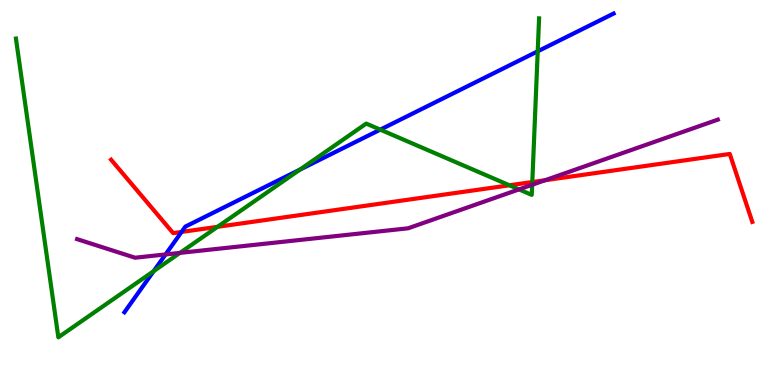[{'lines': ['blue', 'red'], 'intersections': [{'x': 2.34, 'y': 3.98}]}, {'lines': ['green', 'red'], 'intersections': [{'x': 2.81, 'y': 4.11}, {'x': 6.57, 'y': 5.19}, {'x': 6.87, 'y': 5.27}]}, {'lines': ['purple', 'red'], 'intersections': [{'x': 7.03, 'y': 5.32}]}, {'lines': ['blue', 'green'], 'intersections': [{'x': 1.98, 'y': 2.96}, {'x': 3.87, 'y': 5.59}, {'x': 4.91, 'y': 6.63}, {'x': 6.94, 'y': 8.67}]}, {'lines': ['blue', 'purple'], 'intersections': [{'x': 2.14, 'y': 3.39}]}, {'lines': ['green', 'purple'], 'intersections': [{'x': 2.32, 'y': 3.43}, {'x': 6.7, 'y': 5.08}, {'x': 6.87, 'y': 5.2}]}]